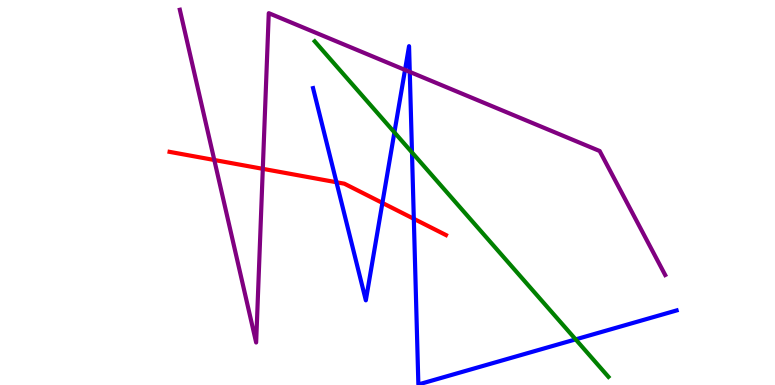[{'lines': ['blue', 'red'], 'intersections': [{'x': 4.34, 'y': 5.27}, {'x': 4.93, 'y': 4.73}, {'x': 5.34, 'y': 4.32}]}, {'lines': ['green', 'red'], 'intersections': []}, {'lines': ['purple', 'red'], 'intersections': [{'x': 2.77, 'y': 5.84}, {'x': 3.39, 'y': 5.61}]}, {'lines': ['blue', 'green'], 'intersections': [{'x': 5.09, 'y': 6.56}, {'x': 5.32, 'y': 6.04}, {'x': 7.43, 'y': 1.18}]}, {'lines': ['blue', 'purple'], 'intersections': [{'x': 5.23, 'y': 8.18}, {'x': 5.29, 'y': 8.13}]}, {'lines': ['green', 'purple'], 'intersections': []}]